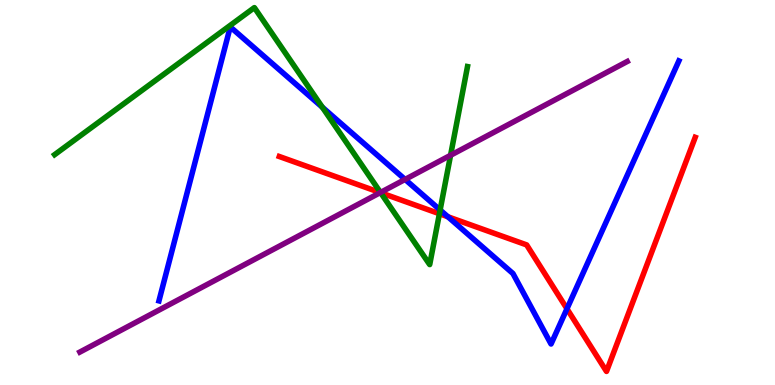[{'lines': ['blue', 'red'], 'intersections': [{'x': 5.78, 'y': 4.37}, {'x': 7.32, 'y': 1.98}]}, {'lines': ['green', 'red'], 'intersections': [{'x': 4.91, 'y': 4.99}, {'x': 5.67, 'y': 4.45}]}, {'lines': ['purple', 'red'], 'intersections': [{'x': 4.91, 'y': 5.0}]}, {'lines': ['blue', 'green'], 'intersections': [{'x': 4.16, 'y': 7.21}, {'x': 5.68, 'y': 4.55}]}, {'lines': ['blue', 'purple'], 'intersections': [{'x': 5.23, 'y': 5.34}]}, {'lines': ['green', 'purple'], 'intersections': [{'x': 4.91, 'y': 5.0}, {'x': 5.81, 'y': 5.97}]}]